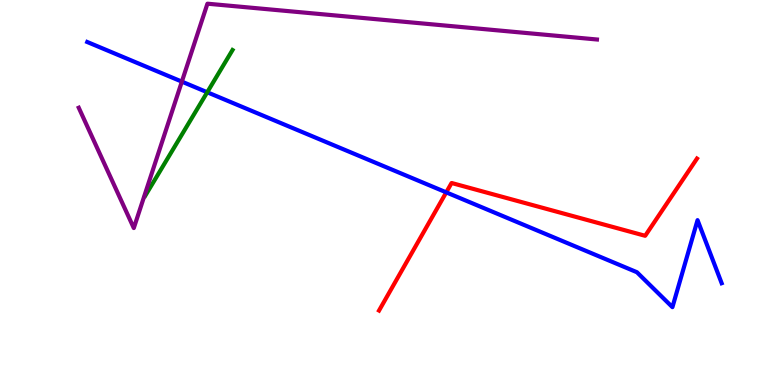[{'lines': ['blue', 'red'], 'intersections': [{'x': 5.76, 'y': 5.0}]}, {'lines': ['green', 'red'], 'intersections': []}, {'lines': ['purple', 'red'], 'intersections': []}, {'lines': ['blue', 'green'], 'intersections': [{'x': 2.67, 'y': 7.6}]}, {'lines': ['blue', 'purple'], 'intersections': [{'x': 2.35, 'y': 7.88}]}, {'lines': ['green', 'purple'], 'intersections': []}]